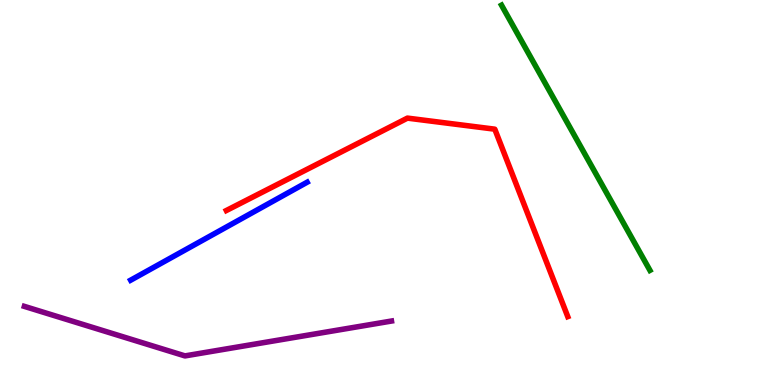[{'lines': ['blue', 'red'], 'intersections': []}, {'lines': ['green', 'red'], 'intersections': []}, {'lines': ['purple', 'red'], 'intersections': []}, {'lines': ['blue', 'green'], 'intersections': []}, {'lines': ['blue', 'purple'], 'intersections': []}, {'lines': ['green', 'purple'], 'intersections': []}]